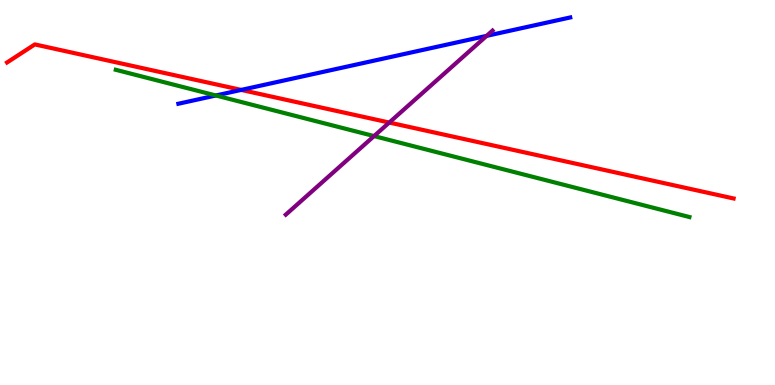[{'lines': ['blue', 'red'], 'intersections': [{'x': 3.11, 'y': 7.66}]}, {'lines': ['green', 'red'], 'intersections': []}, {'lines': ['purple', 'red'], 'intersections': [{'x': 5.02, 'y': 6.82}]}, {'lines': ['blue', 'green'], 'intersections': [{'x': 2.79, 'y': 7.52}]}, {'lines': ['blue', 'purple'], 'intersections': [{'x': 6.28, 'y': 9.07}]}, {'lines': ['green', 'purple'], 'intersections': [{'x': 4.83, 'y': 6.47}]}]